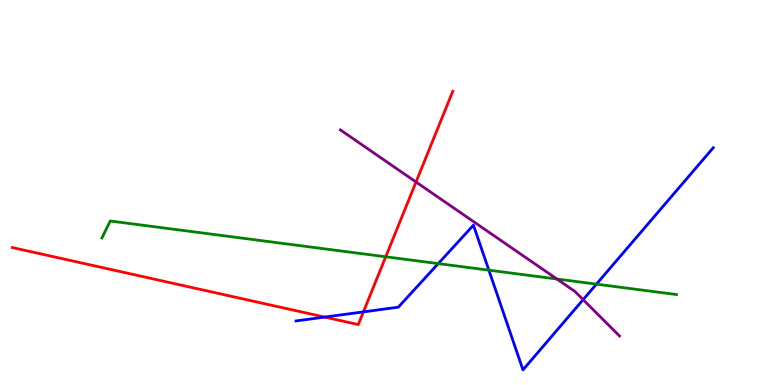[{'lines': ['blue', 'red'], 'intersections': [{'x': 4.19, 'y': 1.76}, {'x': 4.69, 'y': 1.9}]}, {'lines': ['green', 'red'], 'intersections': [{'x': 4.98, 'y': 3.33}]}, {'lines': ['purple', 'red'], 'intersections': [{'x': 5.37, 'y': 5.27}]}, {'lines': ['blue', 'green'], 'intersections': [{'x': 5.65, 'y': 3.15}, {'x': 6.31, 'y': 2.98}, {'x': 7.7, 'y': 2.62}]}, {'lines': ['blue', 'purple'], 'intersections': [{'x': 7.52, 'y': 2.22}]}, {'lines': ['green', 'purple'], 'intersections': [{'x': 7.19, 'y': 2.75}]}]